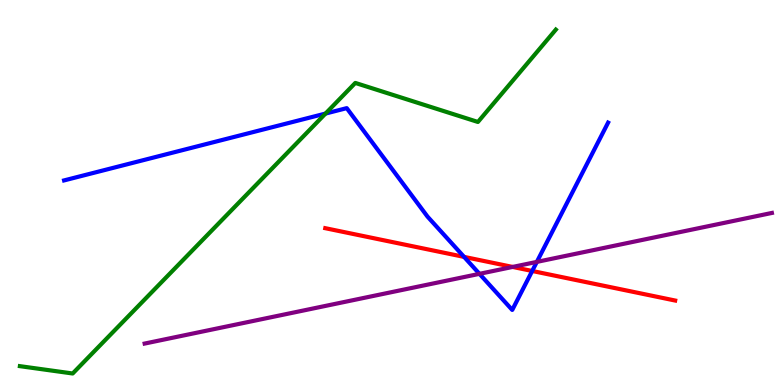[{'lines': ['blue', 'red'], 'intersections': [{'x': 5.99, 'y': 3.33}, {'x': 6.87, 'y': 2.96}]}, {'lines': ['green', 'red'], 'intersections': []}, {'lines': ['purple', 'red'], 'intersections': [{'x': 6.61, 'y': 3.07}]}, {'lines': ['blue', 'green'], 'intersections': [{'x': 4.2, 'y': 7.05}]}, {'lines': ['blue', 'purple'], 'intersections': [{'x': 6.19, 'y': 2.89}, {'x': 6.93, 'y': 3.2}]}, {'lines': ['green', 'purple'], 'intersections': []}]